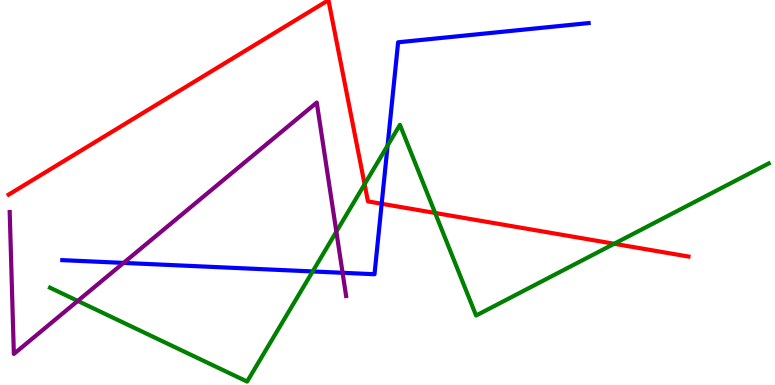[{'lines': ['blue', 'red'], 'intersections': [{'x': 4.92, 'y': 4.71}]}, {'lines': ['green', 'red'], 'intersections': [{'x': 4.7, 'y': 5.22}, {'x': 5.61, 'y': 4.47}, {'x': 7.92, 'y': 3.67}]}, {'lines': ['purple', 'red'], 'intersections': []}, {'lines': ['blue', 'green'], 'intersections': [{'x': 4.03, 'y': 2.95}, {'x': 5.0, 'y': 6.22}]}, {'lines': ['blue', 'purple'], 'intersections': [{'x': 1.59, 'y': 3.17}, {'x': 4.42, 'y': 2.91}]}, {'lines': ['green', 'purple'], 'intersections': [{'x': 1.0, 'y': 2.18}, {'x': 4.34, 'y': 3.98}]}]